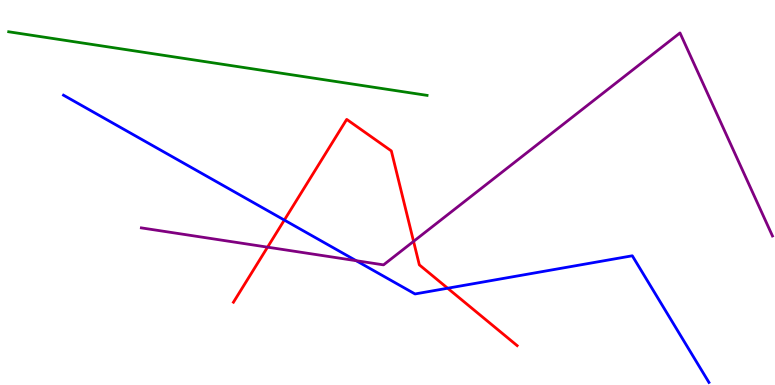[{'lines': ['blue', 'red'], 'intersections': [{'x': 3.67, 'y': 4.28}, {'x': 5.78, 'y': 2.51}]}, {'lines': ['green', 'red'], 'intersections': []}, {'lines': ['purple', 'red'], 'intersections': [{'x': 3.45, 'y': 3.58}, {'x': 5.34, 'y': 3.73}]}, {'lines': ['blue', 'green'], 'intersections': []}, {'lines': ['blue', 'purple'], 'intersections': [{'x': 4.6, 'y': 3.23}]}, {'lines': ['green', 'purple'], 'intersections': []}]